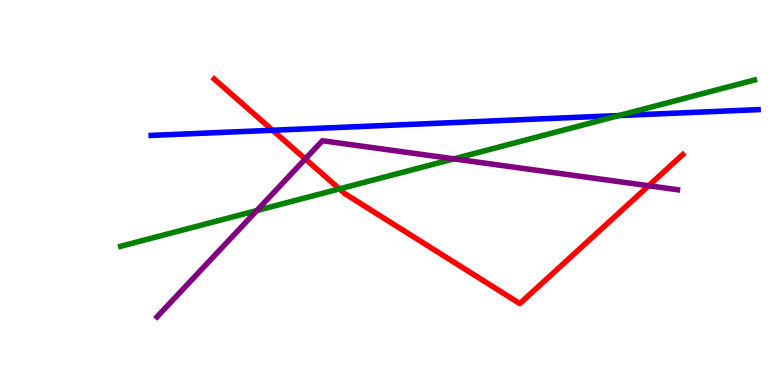[{'lines': ['blue', 'red'], 'intersections': [{'x': 3.52, 'y': 6.62}]}, {'lines': ['green', 'red'], 'intersections': [{'x': 4.38, 'y': 5.09}]}, {'lines': ['purple', 'red'], 'intersections': [{'x': 3.94, 'y': 5.87}, {'x': 8.37, 'y': 5.18}]}, {'lines': ['blue', 'green'], 'intersections': [{'x': 7.99, 'y': 7.0}]}, {'lines': ['blue', 'purple'], 'intersections': []}, {'lines': ['green', 'purple'], 'intersections': [{'x': 3.31, 'y': 4.53}, {'x': 5.86, 'y': 5.87}]}]